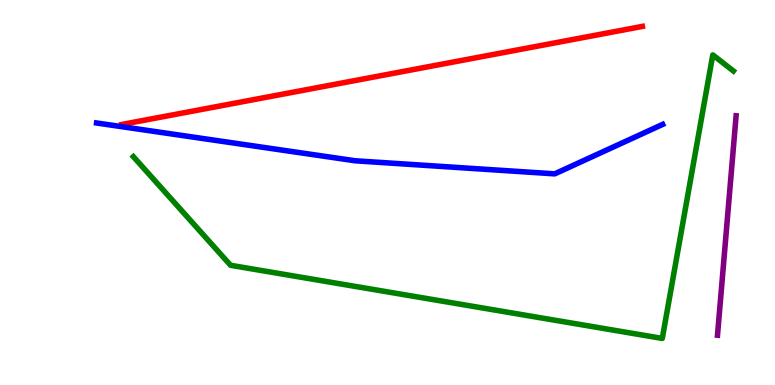[{'lines': ['blue', 'red'], 'intersections': []}, {'lines': ['green', 'red'], 'intersections': []}, {'lines': ['purple', 'red'], 'intersections': []}, {'lines': ['blue', 'green'], 'intersections': []}, {'lines': ['blue', 'purple'], 'intersections': []}, {'lines': ['green', 'purple'], 'intersections': []}]